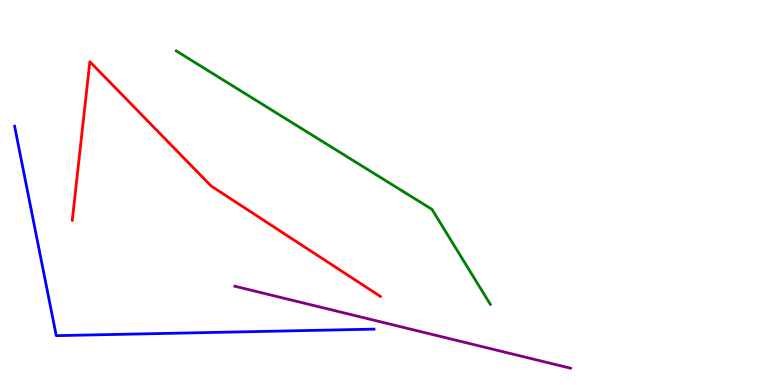[{'lines': ['blue', 'red'], 'intersections': []}, {'lines': ['green', 'red'], 'intersections': []}, {'lines': ['purple', 'red'], 'intersections': []}, {'lines': ['blue', 'green'], 'intersections': []}, {'lines': ['blue', 'purple'], 'intersections': []}, {'lines': ['green', 'purple'], 'intersections': []}]